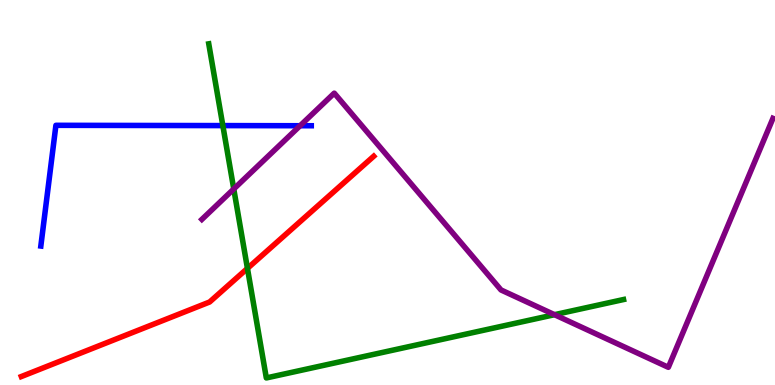[{'lines': ['blue', 'red'], 'intersections': []}, {'lines': ['green', 'red'], 'intersections': [{'x': 3.19, 'y': 3.03}]}, {'lines': ['purple', 'red'], 'intersections': []}, {'lines': ['blue', 'green'], 'intersections': [{'x': 2.88, 'y': 6.74}]}, {'lines': ['blue', 'purple'], 'intersections': [{'x': 3.87, 'y': 6.73}]}, {'lines': ['green', 'purple'], 'intersections': [{'x': 3.02, 'y': 5.09}, {'x': 7.15, 'y': 1.83}]}]